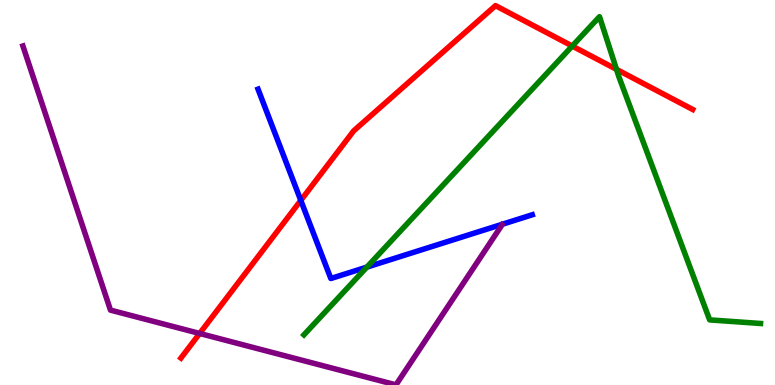[{'lines': ['blue', 'red'], 'intersections': [{'x': 3.88, 'y': 4.79}]}, {'lines': ['green', 'red'], 'intersections': [{'x': 7.38, 'y': 8.8}, {'x': 7.95, 'y': 8.2}]}, {'lines': ['purple', 'red'], 'intersections': [{'x': 2.58, 'y': 1.34}]}, {'lines': ['blue', 'green'], 'intersections': [{'x': 4.73, 'y': 3.06}]}, {'lines': ['blue', 'purple'], 'intersections': []}, {'lines': ['green', 'purple'], 'intersections': []}]